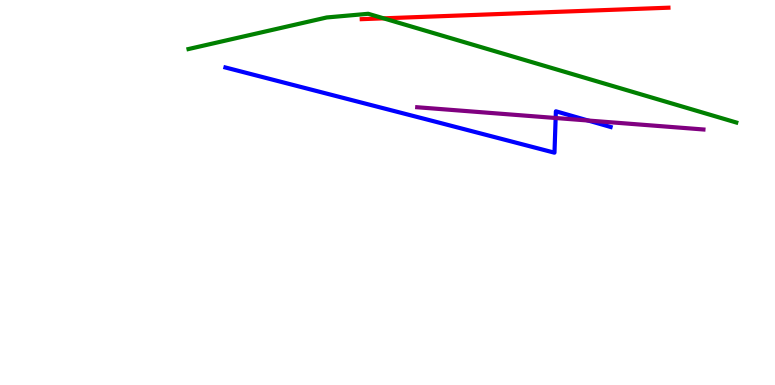[{'lines': ['blue', 'red'], 'intersections': []}, {'lines': ['green', 'red'], 'intersections': [{'x': 4.95, 'y': 9.52}]}, {'lines': ['purple', 'red'], 'intersections': []}, {'lines': ['blue', 'green'], 'intersections': []}, {'lines': ['blue', 'purple'], 'intersections': [{'x': 7.17, 'y': 6.93}, {'x': 7.59, 'y': 6.87}]}, {'lines': ['green', 'purple'], 'intersections': []}]